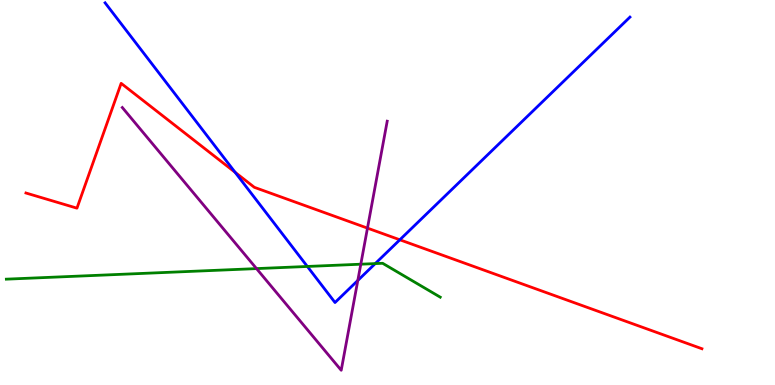[{'lines': ['blue', 'red'], 'intersections': [{'x': 3.03, 'y': 5.52}, {'x': 5.16, 'y': 3.77}]}, {'lines': ['green', 'red'], 'intersections': []}, {'lines': ['purple', 'red'], 'intersections': [{'x': 4.74, 'y': 4.07}]}, {'lines': ['blue', 'green'], 'intersections': [{'x': 3.97, 'y': 3.08}, {'x': 4.84, 'y': 3.15}]}, {'lines': ['blue', 'purple'], 'intersections': [{'x': 4.62, 'y': 2.72}]}, {'lines': ['green', 'purple'], 'intersections': [{'x': 3.31, 'y': 3.02}, {'x': 4.66, 'y': 3.14}]}]